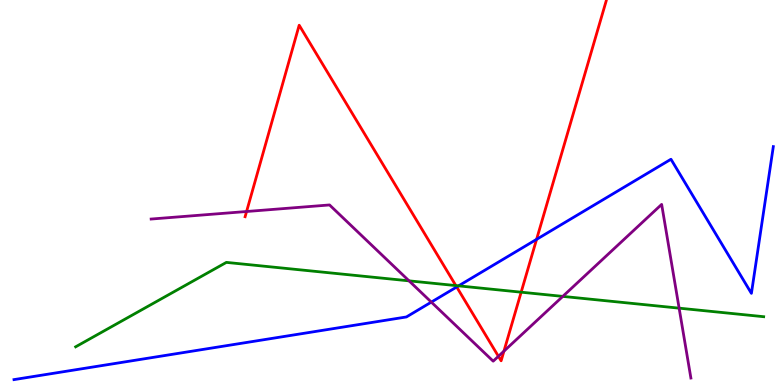[{'lines': ['blue', 'red'], 'intersections': [{'x': 5.89, 'y': 2.55}, {'x': 6.92, 'y': 3.78}]}, {'lines': ['green', 'red'], 'intersections': [{'x': 5.88, 'y': 2.58}, {'x': 6.72, 'y': 2.41}]}, {'lines': ['purple', 'red'], 'intersections': [{'x': 3.18, 'y': 4.51}, {'x': 6.43, 'y': 0.745}, {'x': 6.5, 'y': 0.879}]}, {'lines': ['blue', 'green'], 'intersections': [{'x': 5.92, 'y': 2.58}]}, {'lines': ['blue', 'purple'], 'intersections': [{'x': 5.57, 'y': 2.15}]}, {'lines': ['green', 'purple'], 'intersections': [{'x': 5.28, 'y': 2.71}, {'x': 7.26, 'y': 2.3}, {'x': 8.76, 'y': 2.0}]}]